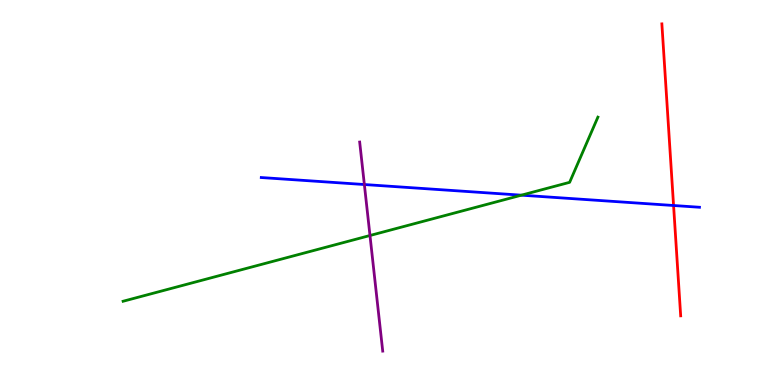[{'lines': ['blue', 'red'], 'intersections': [{'x': 8.69, 'y': 4.66}]}, {'lines': ['green', 'red'], 'intersections': []}, {'lines': ['purple', 'red'], 'intersections': []}, {'lines': ['blue', 'green'], 'intersections': [{'x': 6.73, 'y': 4.93}]}, {'lines': ['blue', 'purple'], 'intersections': [{'x': 4.7, 'y': 5.21}]}, {'lines': ['green', 'purple'], 'intersections': [{'x': 4.77, 'y': 3.88}]}]